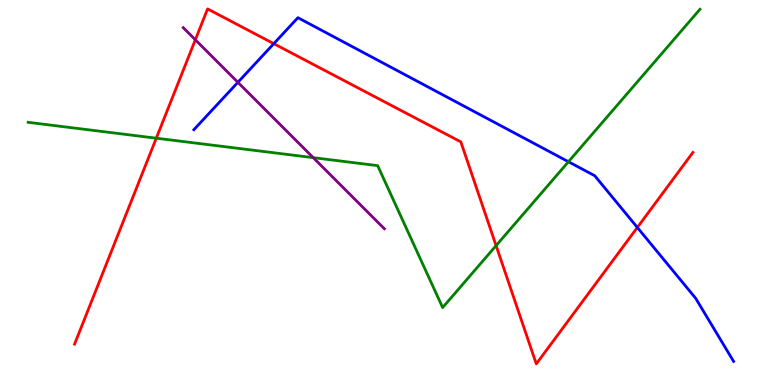[{'lines': ['blue', 'red'], 'intersections': [{'x': 3.53, 'y': 8.87}, {'x': 8.22, 'y': 4.09}]}, {'lines': ['green', 'red'], 'intersections': [{'x': 2.02, 'y': 6.41}, {'x': 6.4, 'y': 3.62}]}, {'lines': ['purple', 'red'], 'intersections': [{'x': 2.52, 'y': 8.97}]}, {'lines': ['blue', 'green'], 'intersections': [{'x': 7.33, 'y': 5.8}]}, {'lines': ['blue', 'purple'], 'intersections': [{'x': 3.07, 'y': 7.86}]}, {'lines': ['green', 'purple'], 'intersections': [{'x': 4.04, 'y': 5.91}]}]